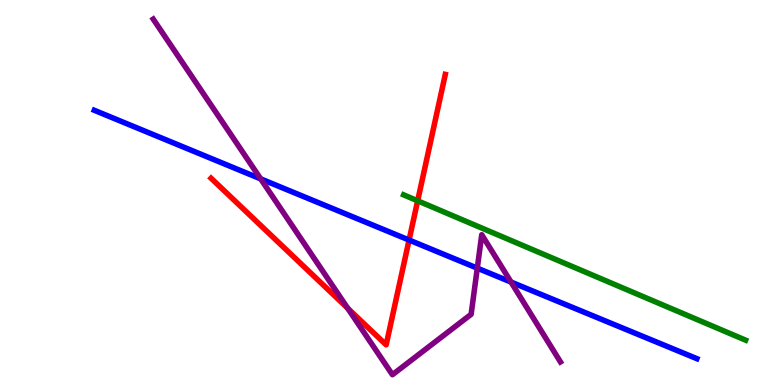[{'lines': ['blue', 'red'], 'intersections': [{'x': 5.28, 'y': 3.77}]}, {'lines': ['green', 'red'], 'intersections': [{'x': 5.39, 'y': 4.78}]}, {'lines': ['purple', 'red'], 'intersections': [{'x': 4.49, 'y': 1.99}]}, {'lines': ['blue', 'green'], 'intersections': []}, {'lines': ['blue', 'purple'], 'intersections': [{'x': 3.36, 'y': 5.35}, {'x': 6.16, 'y': 3.04}, {'x': 6.59, 'y': 2.67}]}, {'lines': ['green', 'purple'], 'intersections': []}]